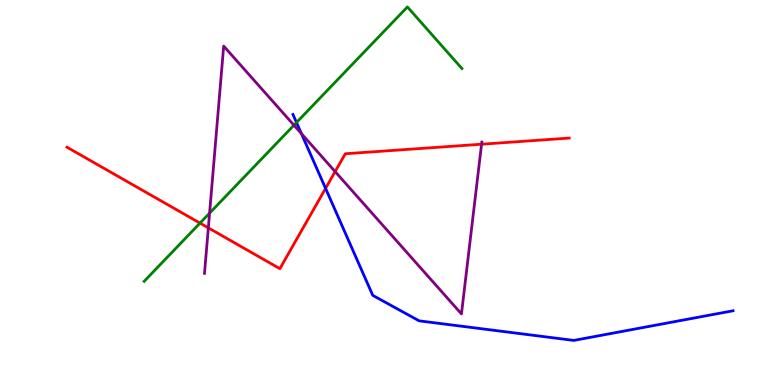[{'lines': ['blue', 'red'], 'intersections': [{'x': 4.2, 'y': 5.11}]}, {'lines': ['green', 'red'], 'intersections': [{'x': 2.58, 'y': 4.2}]}, {'lines': ['purple', 'red'], 'intersections': [{'x': 2.69, 'y': 4.08}, {'x': 4.32, 'y': 5.54}, {'x': 6.21, 'y': 6.25}]}, {'lines': ['blue', 'green'], 'intersections': [{'x': 3.83, 'y': 6.82}]}, {'lines': ['blue', 'purple'], 'intersections': [{'x': 3.89, 'y': 6.53}]}, {'lines': ['green', 'purple'], 'intersections': [{'x': 2.7, 'y': 4.46}, {'x': 3.79, 'y': 6.75}]}]